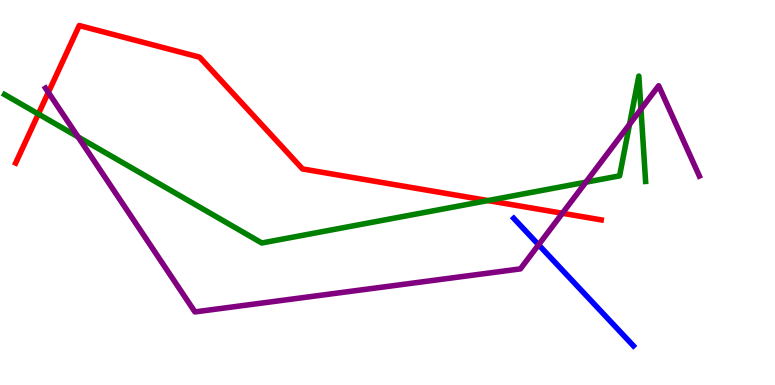[{'lines': ['blue', 'red'], 'intersections': []}, {'lines': ['green', 'red'], 'intersections': [{'x': 0.495, 'y': 7.04}, {'x': 6.3, 'y': 4.79}]}, {'lines': ['purple', 'red'], 'intersections': [{'x': 0.624, 'y': 7.6}, {'x': 7.26, 'y': 4.46}]}, {'lines': ['blue', 'green'], 'intersections': []}, {'lines': ['blue', 'purple'], 'intersections': [{'x': 6.95, 'y': 3.64}]}, {'lines': ['green', 'purple'], 'intersections': [{'x': 1.01, 'y': 6.44}, {'x': 7.56, 'y': 5.27}, {'x': 8.12, 'y': 6.77}, {'x': 8.27, 'y': 7.16}]}]